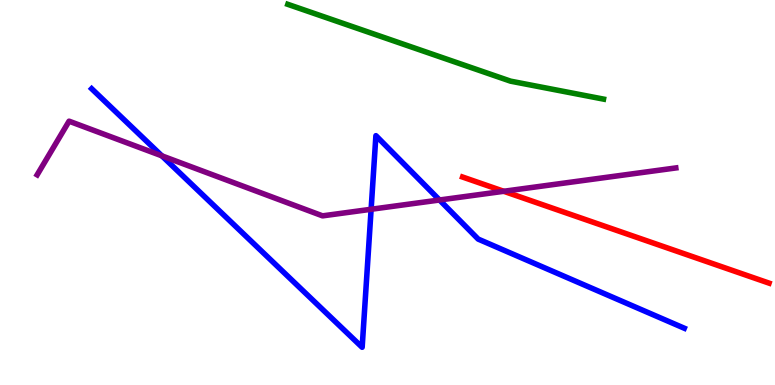[{'lines': ['blue', 'red'], 'intersections': []}, {'lines': ['green', 'red'], 'intersections': []}, {'lines': ['purple', 'red'], 'intersections': [{'x': 6.5, 'y': 5.03}]}, {'lines': ['blue', 'green'], 'intersections': []}, {'lines': ['blue', 'purple'], 'intersections': [{'x': 2.09, 'y': 5.95}, {'x': 4.79, 'y': 4.56}, {'x': 5.67, 'y': 4.81}]}, {'lines': ['green', 'purple'], 'intersections': []}]